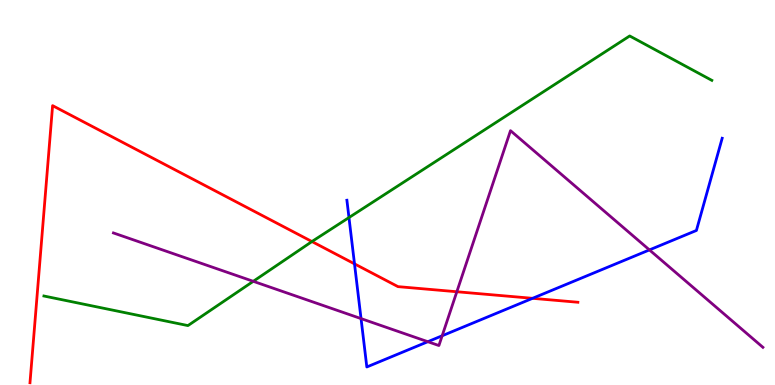[{'lines': ['blue', 'red'], 'intersections': [{'x': 4.57, 'y': 3.15}, {'x': 6.87, 'y': 2.25}]}, {'lines': ['green', 'red'], 'intersections': [{'x': 4.03, 'y': 3.73}]}, {'lines': ['purple', 'red'], 'intersections': [{'x': 5.89, 'y': 2.42}]}, {'lines': ['blue', 'green'], 'intersections': [{'x': 4.5, 'y': 4.35}]}, {'lines': ['blue', 'purple'], 'intersections': [{'x': 4.66, 'y': 1.72}, {'x': 5.52, 'y': 1.12}, {'x': 5.71, 'y': 1.28}, {'x': 8.38, 'y': 3.51}]}, {'lines': ['green', 'purple'], 'intersections': [{'x': 3.27, 'y': 2.69}]}]